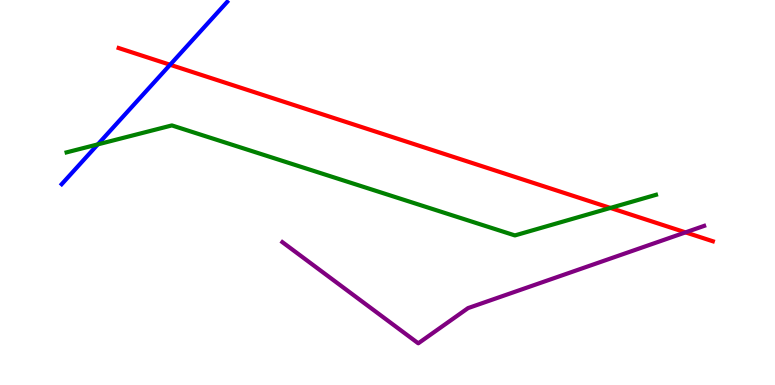[{'lines': ['blue', 'red'], 'intersections': [{'x': 2.19, 'y': 8.32}]}, {'lines': ['green', 'red'], 'intersections': [{'x': 7.88, 'y': 4.6}]}, {'lines': ['purple', 'red'], 'intersections': [{'x': 8.85, 'y': 3.96}]}, {'lines': ['blue', 'green'], 'intersections': [{'x': 1.26, 'y': 6.25}]}, {'lines': ['blue', 'purple'], 'intersections': []}, {'lines': ['green', 'purple'], 'intersections': []}]